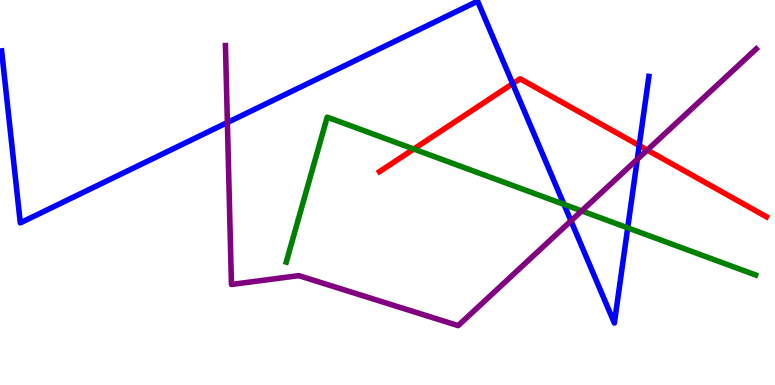[{'lines': ['blue', 'red'], 'intersections': [{'x': 6.62, 'y': 7.83}, {'x': 8.25, 'y': 6.22}]}, {'lines': ['green', 'red'], 'intersections': [{'x': 5.34, 'y': 6.13}]}, {'lines': ['purple', 'red'], 'intersections': [{'x': 8.35, 'y': 6.1}]}, {'lines': ['blue', 'green'], 'intersections': [{'x': 7.28, 'y': 4.69}, {'x': 8.1, 'y': 4.08}]}, {'lines': ['blue', 'purple'], 'intersections': [{'x': 2.93, 'y': 6.82}, {'x': 7.37, 'y': 4.26}, {'x': 8.22, 'y': 5.86}]}, {'lines': ['green', 'purple'], 'intersections': [{'x': 7.51, 'y': 4.52}]}]